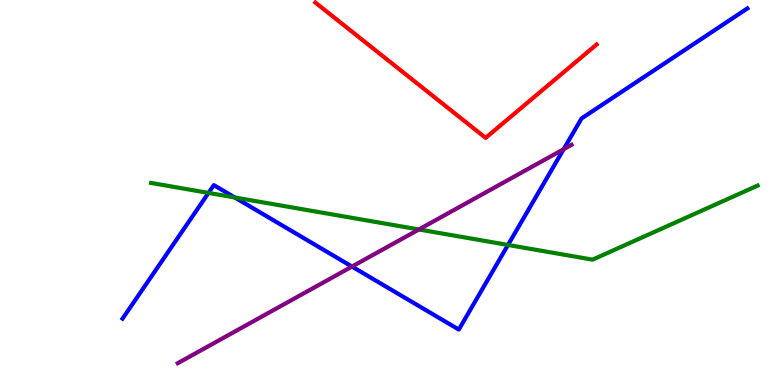[{'lines': ['blue', 'red'], 'intersections': []}, {'lines': ['green', 'red'], 'intersections': []}, {'lines': ['purple', 'red'], 'intersections': []}, {'lines': ['blue', 'green'], 'intersections': [{'x': 2.69, 'y': 4.99}, {'x': 3.03, 'y': 4.87}, {'x': 6.55, 'y': 3.64}]}, {'lines': ['blue', 'purple'], 'intersections': [{'x': 4.54, 'y': 3.08}, {'x': 7.27, 'y': 6.12}]}, {'lines': ['green', 'purple'], 'intersections': [{'x': 5.41, 'y': 4.04}]}]